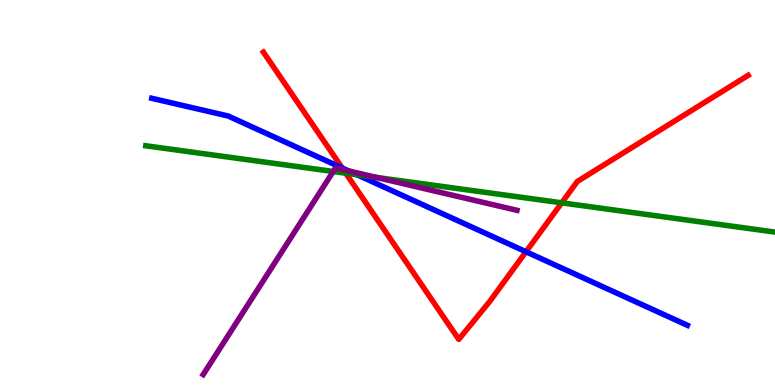[{'lines': ['blue', 'red'], 'intersections': [{'x': 4.42, 'y': 5.64}, {'x': 6.79, 'y': 3.46}]}, {'lines': ['green', 'red'], 'intersections': [{'x': 4.46, 'y': 5.5}, {'x': 7.25, 'y': 4.73}]}, {'lines': ['purple', 'red'], 'intersections': [{'x': 4.43, 'y': 5.59}]}, {'lines': ['blue', 'green'], 'intersections': [{'x': 4.61, 'y': 5.46}]}, {'lines': ['blue', 'purple'], 'intersections': [{'x': 4.5, 'y': 5.56}]}, {'lines': ['green', 'purple'], 'intersections': [{'x': 4.3, 'y': 5.55}, {'x': 4.86, 'y': 5.39}]}]